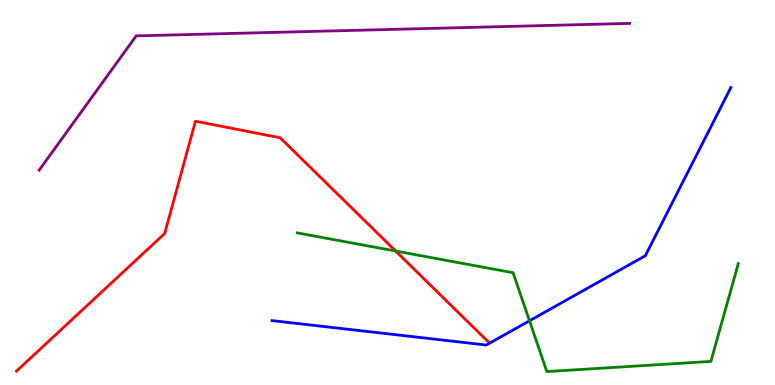[{'lines': ['blue', 'red'], 'intersections': []}, {'lines': ['green', 'red'], 'intersections': [{'x': 5.11, 'y': 3.48}]}, {'lines': ['purple', 'red'], 'intersections': []}, {'lines': ['blue', 'green'], 'intersections': [{'x': 6.83, 'y': 1.67}]}, {'lines': ['blue', 'purple'], 'intersections': []}, {'lines': ['green', 'purple'], 'intersections': []}]